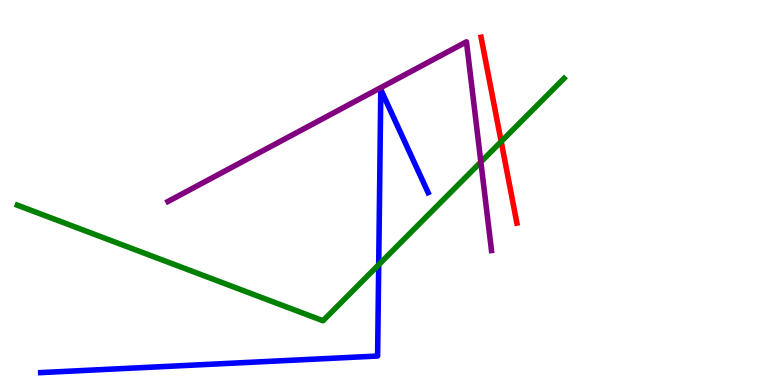[{'lines': ['blue', 'red'], 'intersections': []}, {'lines': ['green', 'red'], 'intersections': [{'x': 6.47, 'y': 6.32}]}, {'lines': ['purple', 'red'], 'intersections': []}, {'lines': ['blue', 'green'], 'intersections': [{'x': 4.89, 'y': 3.12}]}, {'lines': ['blue', 'purple'], 'intersections': []}, {'lines': ['green', 'purple'], 'intersections': [{'x': 6.2, 'y': 5.79}]}]